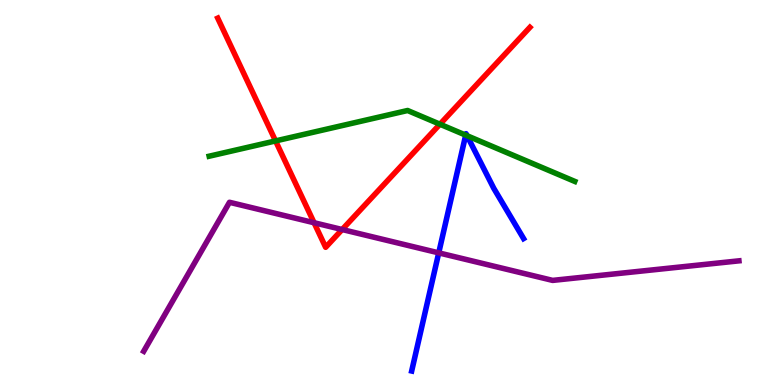[{'lines': ['blue', 'red'], 'intersections': []}, {'lines': ['green', 'red'], 'intersections': [{'x': 3.56, 'y': 6.34}, {'x': 5.68, 'y': 6.77}]}, {'lines': ['purple', 'red'], 'intersections': [{'x': 4.05, 'y': 4.21}, {'x': 4.41, 'y': 4.04}]}, {'lines': ['blue', 'green'], 'intersections': [{'x': 6.01, 'y': 6.49}, {'x': 6.03, 'y': 6.47}]}, {'lines': ['blue', 'purple'], 'intersections': [{'x': 5.66, 'y': 3.43}]}, {'lines': ['green', 'purple'], 'intersections': []}]